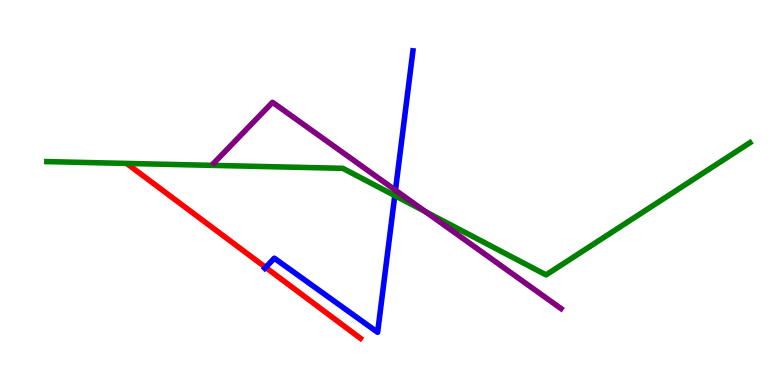[{'lines': ['blue', 'red'], 'intersections': [{'x': 3.43, 'y': 3.05}]}, {'lines': ['green', 'red'], 'intersections': []}, {'lines': ['purple', 'red'], 'intersections': []}, {'lines': ['blue', 'green'], 'intersections': [{'x': 5.09, 'y': 4.92}]}, {'lines': ['blue', 'purple'], 'intersections': [{'x': 5.1, 'y': 5.06}]}, {'lines': ['green', 'purple'], 'intersections': [{'x': 5.49, 'y': 4.5}]}]